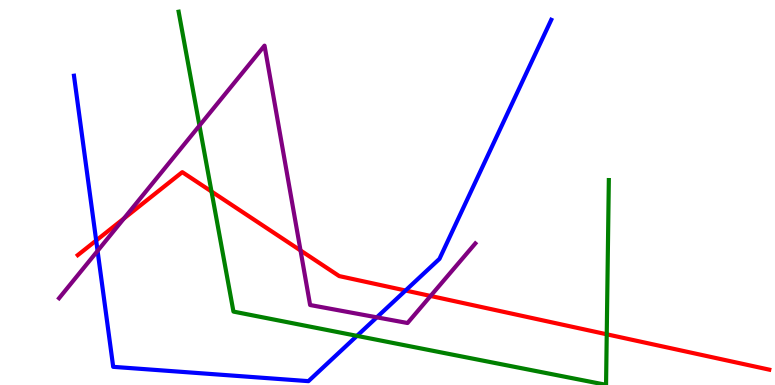[{'lines': ['blue', 'red'], 'intersections': [{'x': 1.24, 'y': 3.75}, {'x': 5.23, 'y': 2.45}]}, {'lines': ['green', 'red'], 'intersections': [{'x': 2.73, 'y': 5.03}, {'x': 7.83, 'y': 1.32}]}, {'lines': ['purple', 'red'], 'intersections': [{'x': 1.6, 'y': 4.33}, {'x': 3.88, 'y': 3.49}, {'x': 5.56, 'y': 2.31}]}, {'lines': ['blue', 'green'], 'intersections': [{'x': 4.61, 'y': 1.28}]}, {'lines': ['blue', 'purple'], 'intersections': [{'x': 1.26, 'y': 3.48}, {'x': 4.86, 'y': 1.76}]}, {'lines': ['green', 'purple'], 'intersections': [{'x': 2.57, 'y': 6.74}]}]